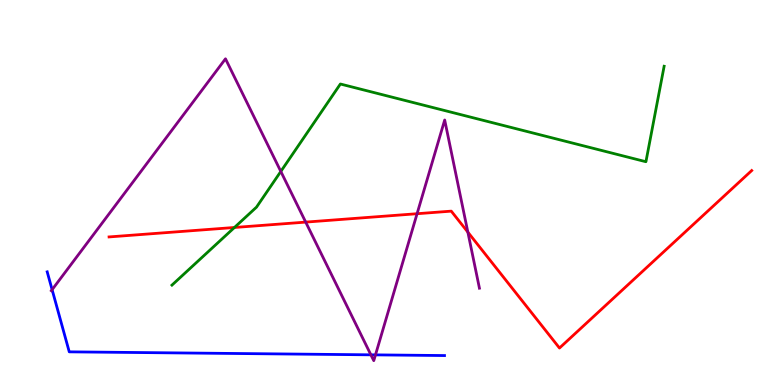[{'lines': ['blue', 'red'], 'intersections': []}, {'lines': ['green', 'red'], 'intersections': [{'x': 3.03, 'y': 4.09}]}, {'lines': ['purple', 'red'], 'intersections': [{'x': 3.94, 'y': 4.23}, {'x': 5.38, 'y': 4.45}, {'x': 6.04, 'y': 3.97}]}, {'lines': ['blue', 'green'], 'intersections': []}, {'lines': ['blue', 'purple'], 'intersections': [{'x': 0.672, 'y': 2.48}, {'x': 4.79, 'y': 0.784}, {'x': 4.84, 'y': 0.783}]}, {'lines': ['green', 'purple'], 'intersections': [{'x': 3.62, 'y': 5.55}]}]